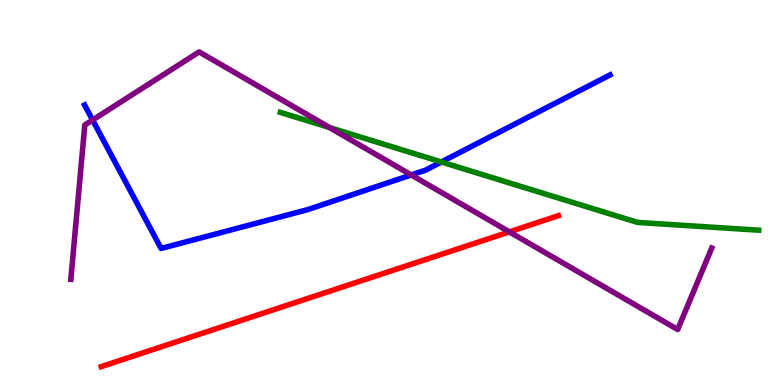[{'lines': ['blue', 'red'], 'intersections': []}, {'lines': ['green', 'red'], 'intersections': []}, {'lines': ['purple', 'red'], 'intersections': [{'x': 6.57, 'y': 3.98}]}, {'lines': ['blue', 'green'], 'intersections': [{'x': 5.7, 'y': 5.79}]}, {'lines': ['blue', 'purple'], 'intersections': [{'x': 1.19, 'y': 6.88}, {'x': 5.31, 'y': 5.46}]}, {'lines': ['green', 'purple'], 'intersections': [{'x': 4.25, 'y': 6.69}]}]